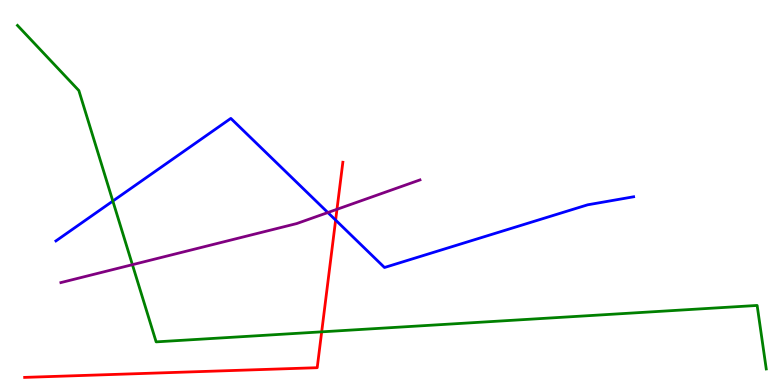[{'lines': ['blue', 'red'], 'intersections': [{'x': 4.33, 'y': 4.28}]}, {'lines': ['green', 'red'], 'intersections': [{'x': 4.15, 'y': 1.38}]}, {'lines': ['purple', 'red'], 'intersections': [{'x': 4.35, 'y': 4.56}]}, {'lines': ['blue', 'green'], 'intersections': [{'x': 1.46, 'y': 4.78}]}, {'lines': ['blue', 'purple'], 'intersections': [{'x': 4.23, 'y': 4.48}]}, {'lines': ['green', 'purple'], 'intersections': [{'x': 1.71, 'y': 3.13}]}]